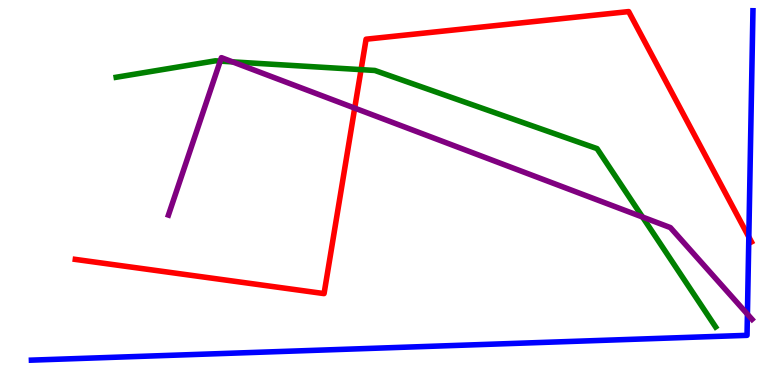[{'lines': ['blue', 'red'], 'intersections': [{'x': 9.66, 'y': 3.84}]}, {'lines': ['green', 'red'], 'intersections': [{'x': 4.66, 'y': 8.19}]}, {'lines': ['purple', 'red'], 'intersections': [{'x': 4.58, 'y': 7.19}]}, {'lines': ['blue', 'green'], 'intersections': []}, {'lines': ['blue', 'purple'], 'intersections': [{'x': 9.64, 'y': 1.84}]}, {'lines': ['green', 'purple'], 'intersections': [{'x': 2.84, 'y': 8.41}, {'x': 3.0, 'y': 8.39}, {'x': 8.29, 'y': 4.36}]}]